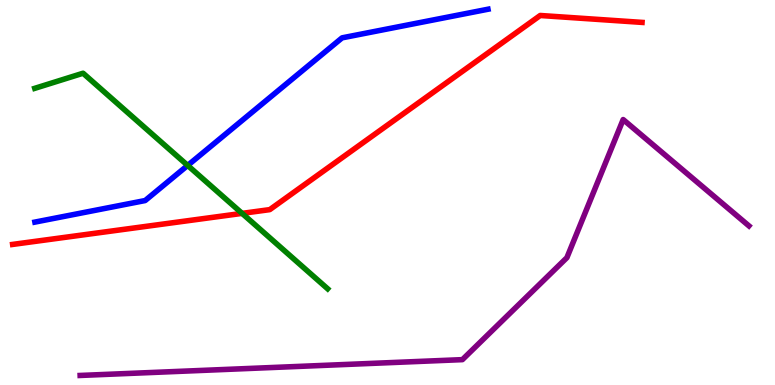[{'lines': ['blue', 'red'], 'intersections': []}, {'lines': ['green', 'red'], 'intersections': [{'x': 3.12, 'y': 4.46}]}, {'lines': ['purple', 'red'], 'intersections': []}, {'lines': ['blue', 'green'], 'intersections': [{'x': 2.42, 'y': 5.7}]}, {'lines': ['blue', 'purple'], 'intersections': []}, {'lines': ['green', 'purple'], 'intersections': []}]